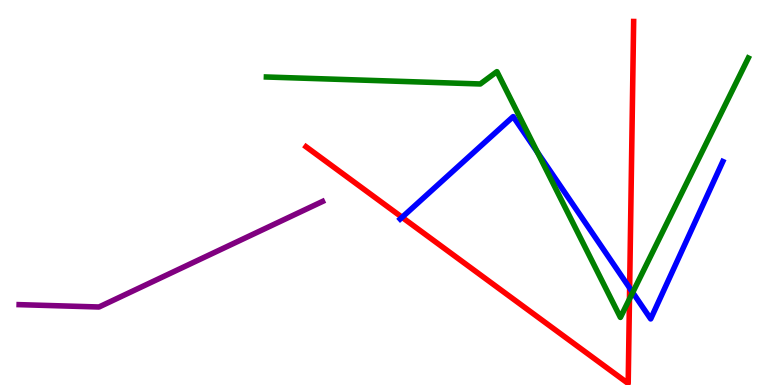[{'lines': ['blue', 'red'], 'intersections': [{'x': 5.19, 'y': 4.36}, {'x': 8.12, 'y': 2.52}]}, {'lines': ['green', 'red'], 'intersections': [{'x': 8.12, 'y': 2.23}]}, {'lines': ['purple', 'red'], 'intersections': []}, {'lines': ['blue', 'green'], 'intersections': [{'x': 6.93, 'y': 6.05}, {'x': 8.16, 'y': 2.4}]}, {'lines': ['blue', 'purple'], 'intersections': []}, {'lines': ['green', 'purple'], 'intersections': []}]